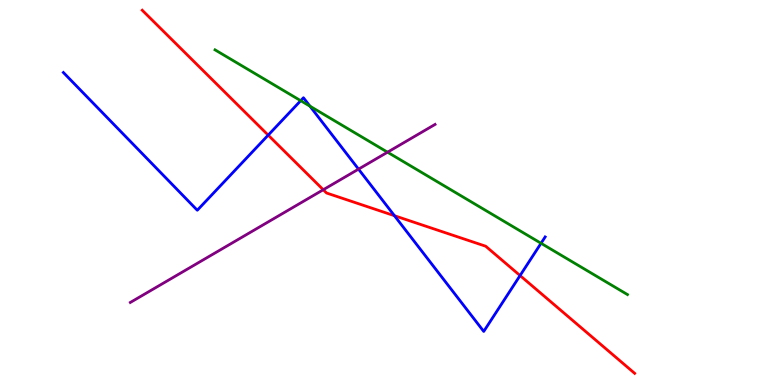[{'lines': ['blue', 'red'], 'intersections': [{'x': 3.46, 'y': 6.49}, {'x': 5.09, 'y': 4.4}, {'x': 6.71, 'y': 2.84}]}, {'lines': ['green', 'red'], 'intersections': []}, {'lines': ['purple', 'red'], 'intersections': [{'x': 4.17, 'y': 5.07}]}, {'lines': ['blue', 'green'], 'intersections': [{'x': 3.88, 'y': 7.38}, {'x': 4.0, 'y': 7.24}, {'x': 6.98, 'y': 3.68}]}, {'lines': ['blue', 'purple'], 'intersections': [{'x': 4.63, 'y': 5.61}]}, {'lines': ['green', 'purple'], 'intersections': [{'x': 5.0, 'y': 6.05}]}]